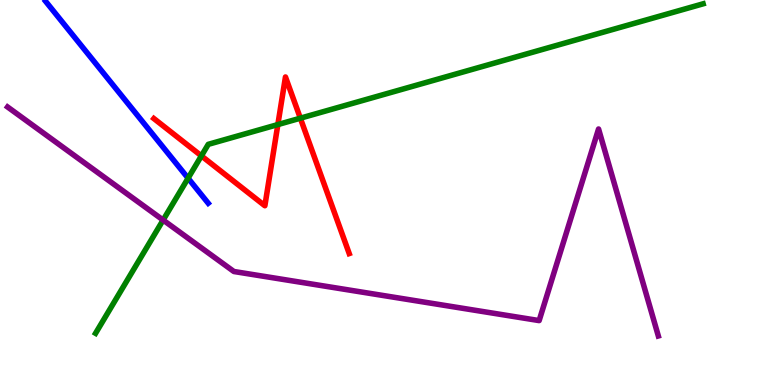[{'lines': ['blue', 'red'], 'intersections': []}, {'lines': ['green', 'red'], 'intersections': [{'x': 2.6, 'y': 5.95}, {'x': 3.59, 'y': 6.76}, {'x': 3.88, 'y': 6.93}]}, {'lines': ['purple', 'red'], 'intersections': []}, {'lines': ['blue', 'green'], 'intersections': [{'x': 2.43, 'y': 5.37}]}, {'lines': ['blue', 'purple'], 'intersections': []}, {'lines': ['green', 'purple'], 'intersections': [{'x': 2.1, 'y': 4.28}]}]